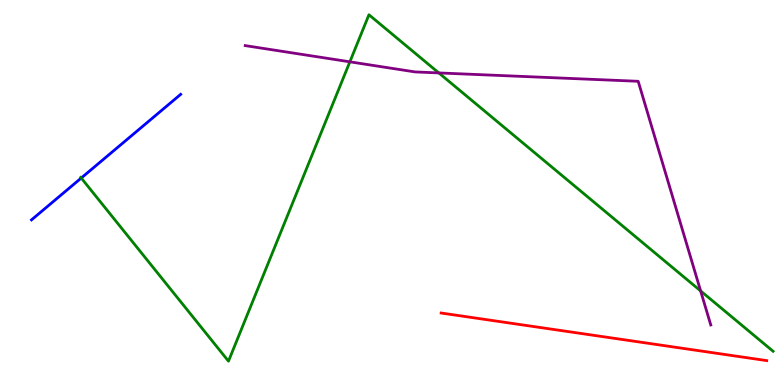[{'lines': ['blue', 'red'], 'intersections': []}, {'lines': ['green', 'red'], 'intersections': []}, {'lines': ['purple', 'red'], 'intersections': []}, {'lines': ['blue', 'green'], 'intersections': [{'x': 1.05, 'y': 5.38}]}, {'lines': ['blue', 'purple'], 'intersections': []}, {'lines': ['green', 'purple'], 'intersections': [{'x': 4.51, 'y': 8.39}, {'x': 5.66, 'y': 8.11}, {'x': 9.04, 'y': 2.44}]}]